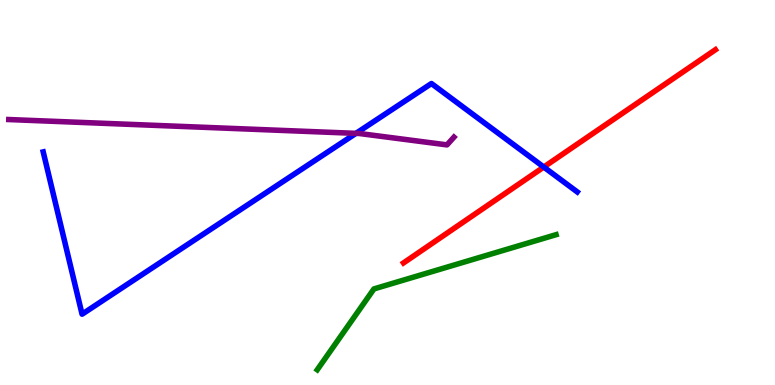[{'lines': ['blue', 'red'], 'intersections': [{'x': 7.02, 'y': 5.66}]}, {'lines': ['green', 'red'], 'intersections': []}, {'lines': ['purple', 'red'], 'intersections': []}, {'lines': ['blue', 'green'], 'intersections': []}, {'lines': ['blue', 'purple'], 'intersections': [{'x': 4.59, 'y': 6.54}]}, {'lines': ['green', 'purple'], 'intersections': []}]